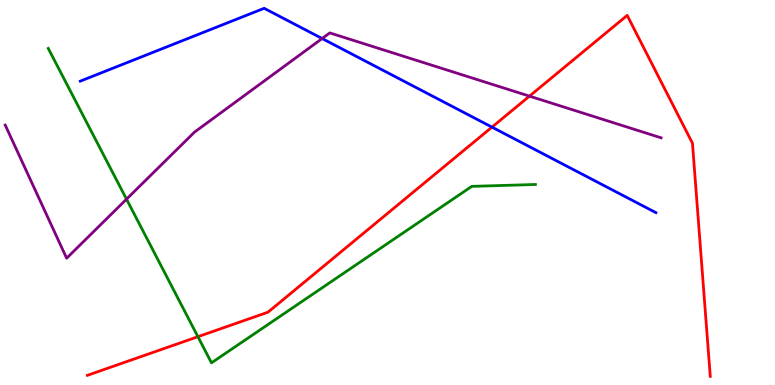[{'lines': ['blue', 'red'], 'intersections': [{'x': 6.35, 'y': 6.7}]}, {'lines': ['green', 'red'], 'intersections': [{'x': 2.55, 'y': 1.25}]}, {'lines': ['purple', 'red'], 'intersections': [{'x': 6.83, 'y': 7.5}]}, {'lines': ['blue', 'green'], 'intersections': []}, {'lines': ['blue', 'purple'], 'intersections': [{'x': 4.16, 'y': 9.0}]}, {'lines': ['green', 'purple'], 'intersections': [{'x': 1.63, 'y': 4.83}]}]